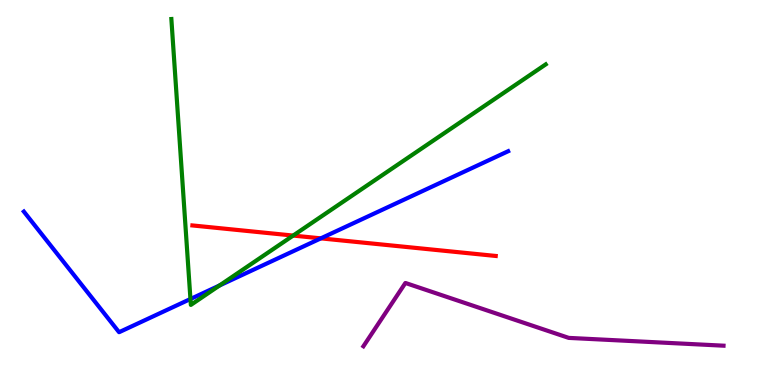[{'lines': ['blue', 'red'], 'intersections': [{'x': 4.14, 'y': 3.81}]}, {'lines': ['green', 'red'], 'intersections': [{'x': 3.78, 'y': 3.88}]}, {'lines': ['purple', 'red'], 'intersections': []}, {'lines': ['blue', 'green'], 'intersections': [{'x': 2.46, 'y': 2.23}, {'x': 2.83, 'y': 2.58}]}, {'lines': ['blue', 'purple'], 'intersections': []}, {'lines': ['green', 'purple'], 'intersections': []}]